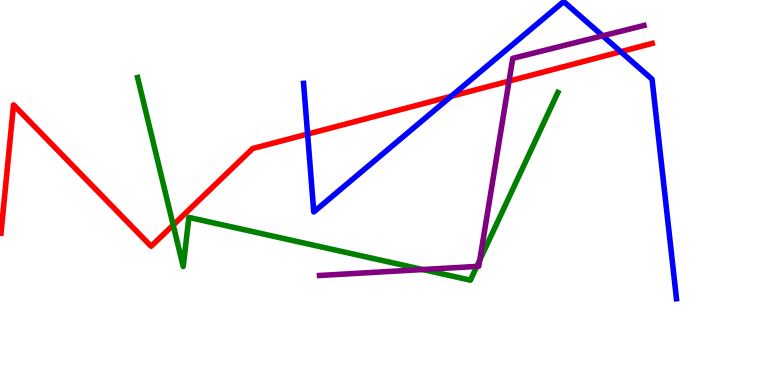[{'lines': ['blue', 'red'], 'intersections': [{'x': 3.97, 'y': 6.52}, {'x': 5.82, 'y': 7.5}, {'x': 8.01, 'y': 8.66}]}, {'lines': ['green', 'red'], 'intersections': [{'x': 2.23, 'y': 4.15}]}, {'lines': ['purple', 'red'], 'intersections': [{'x': 6.57, 'y': 7.89}]}, {'lines': ['blue', 'green'], 'intersections': []}, {'lines': ['blue', 'purple'], 'intersections': [{'x': 7.78, 'y': 9.07}]}, {'lines': ['green', 'purple'], 'intersections': [{'x': 5.46, 'y': 3.0}, {'x': 6.15, 'y': 3.08}, {'x': 6.19, 'y': 3.25}]}]